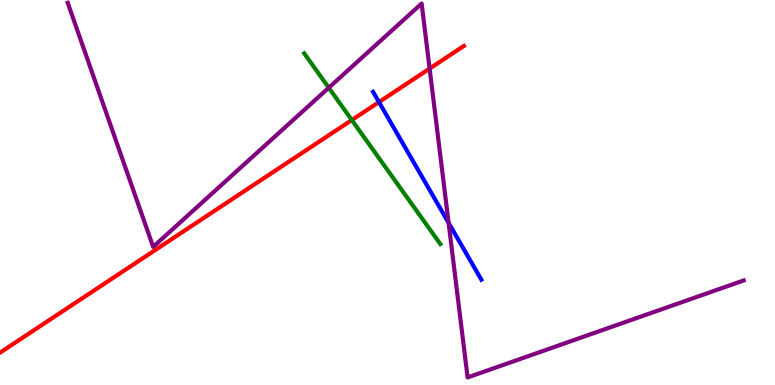[{'lines': ['blue', 'red'], 'intersections': [{'x': 4.89, 'y': 7.35}]}, {'lines': ['green', 'red'], 'intersections': [{'x': 4.54, 'y': 6.88}]}, {'lines': ['purple', 'red'], 'intersections': [{'x': 5.54, 'y': 8.22}]}, {'lines': ['blue', 'green'], 'intersections': []}, {'lines': ['blue', 'purple'], 'intersections': [{'x': 5.79, 'y': 4.21}]}, {'lines': ['green', 'purple'], 'intersections': [{'x': 4.24, 'y': 7.72}]}]